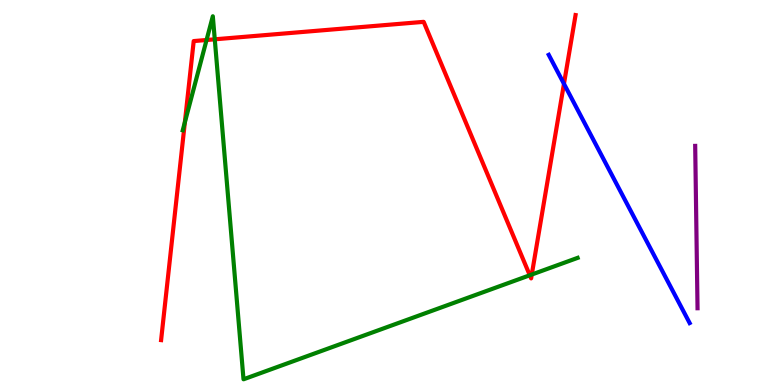[{'lines': ['blue', 'red'], 'intersections': [{'x': 7.28, 'y': 7.82}]}, {'lines': ['green', 'red'], 'intersections': [{'x': 2.39, 'y': 6.82}, {'x': 2.67, 'y': 8.96}, {'x': 2.77, 'y': 8.98}, {'x': 6.84, 'y': 2.85}, {'x': 6.86, 'y': 2.87}]}, {'lines': ['purple', 'red'], 'intersections': []}, {'lines': ['blue', 'green'], 'intersections': []}, {'lines': ['blue', 'purple'], 'intersections': []}, {'lines': ['green', 'purple'], 'intersections': []}]